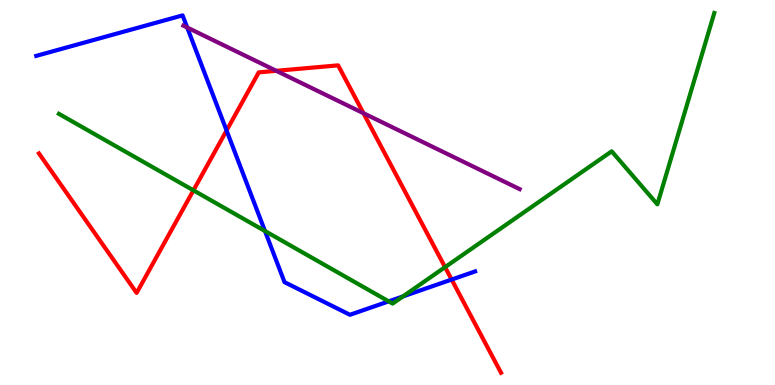[{'lines': ['blue', 'red'], 'intersections': [{'x': 2.92, 'y': 6.61}, {'x': 5.83, 'y': 2.74}]}, {'lines': ['green', 'red'], 'intersections': [{'x': 2.5, 'y': 5.06}, {'x': 5.74, 'y': 3.06}]}, {'lines': ['purple', 'red'], 'intersections': [{'x': 3.56, 'y': 8.16}, {'x': 4.69, 'y': 7.06}]}, {'lines': ['blue', 'green'], 'intersections': [{'x': 3.42, 'y': 4.0}, {'x': 5.02, 'y': 2.17}, {'x': 5.2, 'y': 2.3}]}, {'lines': ['blue', 'purple'], 'intersections': [{'x': 2.42, 'y': 9.29}]}, {'lines': ['green', 'purple'], 'intersections': []}]